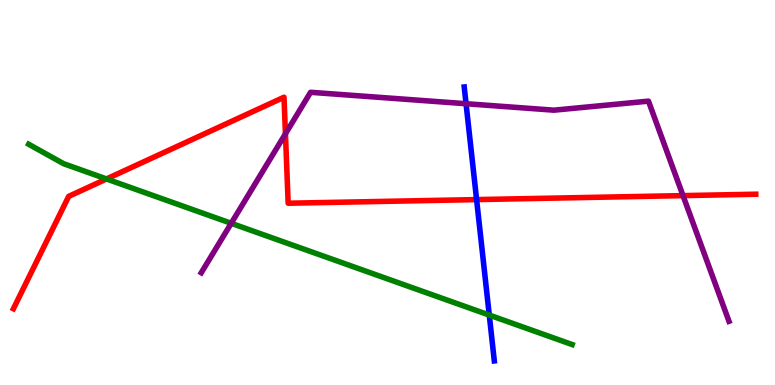[{'lines': ['blue', 'red'], 'intersections': [{'x': 6.15, 'y': 4.82}]}, {'lines': ['green', 'red'], 'intersections': [{'x': 1.37, 'y': 5.35}]}, {'lines': ['purple', 'red'], 'intersections': [{'x': 3.68, 'y': 6.52}, {'x': 8.81, 'y': 4.92}]}, {'lines': ['blue', 'green'], 'intersections': [{'x': 6.31, 'y': 1.82}]}, {'lines': ['blue', 'purple'], 'intersections': [{'x': 6.01, 'y': 7.31}]}, {'lines': ['green', 'purple'], 'intersections': [{'x': 2.98, 'y': 4.2}]}]